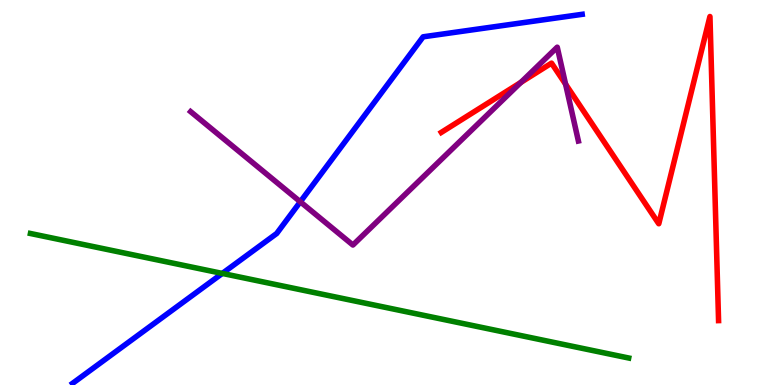[{'lines': ['blue', 'red'], 'intersections': []}, {'lines': ['green', 'red'], 'intersections': []}, {'lines': ['purple', 'red'], 'intersections': [{'x': 6.72, 'y': 7.86}, {'x': 7.3, 'y': 7.81}]}, {'lines': ['blue', 'green'], 'intersections': [{'x': 2.87, 'y': 2.9}]}, {'lines': ['blue', 'purple'], 'intersections': [{'x': 3.87, 'y': 4.76}]}, {'lines': ['green', 'purple'], 'intersections': []}]